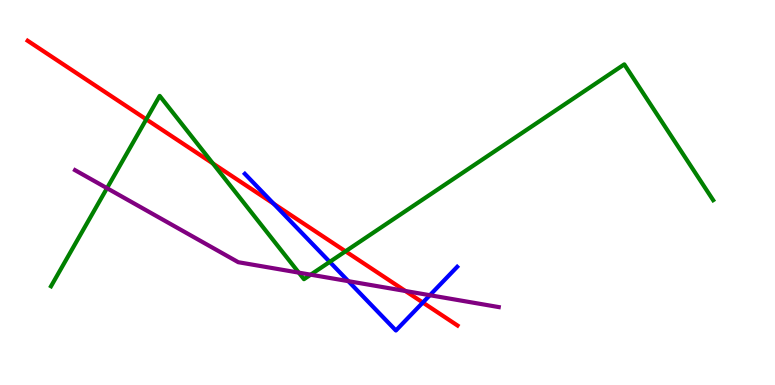[{'lines': ['blue', 'red'], 'intersections': [{'x': 3.53, 'y': 4.71}, {'x': 5.46, 'y': 2.14}]}, {'lines': ['green', 'red'], 'intersections': [{'x': 1.89, 'y': 6.9}, {'x': 2.75, 'y': 5.75}, {'x': 4.46, 'y': 3.47}]}, {'lines': ['purple', 'red'], 'intersections': [{'x': 5.23, 'y': 2.44}]}, {'lines': ['blue', 'green'], 'intersections': [{'x': 4.25, 'y': 3.2}]}, {'lines': ['blue', 'purple'], 'intersections': [{'x': 4.49, 'y': 2.7}, {'x': 5.55, 'y': 2.33}]}, {'lines': ['green', 'purple'], 'intersections': [{'x': 1.38, 'y': 5.11}, {'x': 3.86, 'y': 2.92}, {'x': 4.01, 'y': 2.87}]}]